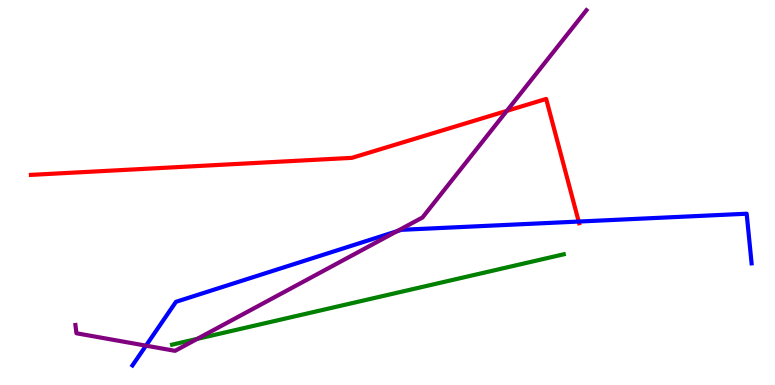[{'lines': ['blue', 'red'], 'intersections': [{'x': 7.47, 'y': 4.25}]}, {'lines': ['green', 'red'], 'intersections': []}, {'lines': ['purple', 'red'], 'intersections': [{'x': 6.54, 'y': 7.12}]}, {'lines': ['blue', 'green'], 'intersections': []}, {'lines': ['blue', 'purple'], 'intersections': [{'x': 1.88, 'y': 1.02}, {'x': 5.12, 'y': 3.99}]}, {'lines': ['green', 'purple'], 'intersections': [{'x': 2.55, 'y': 1.2}]}]